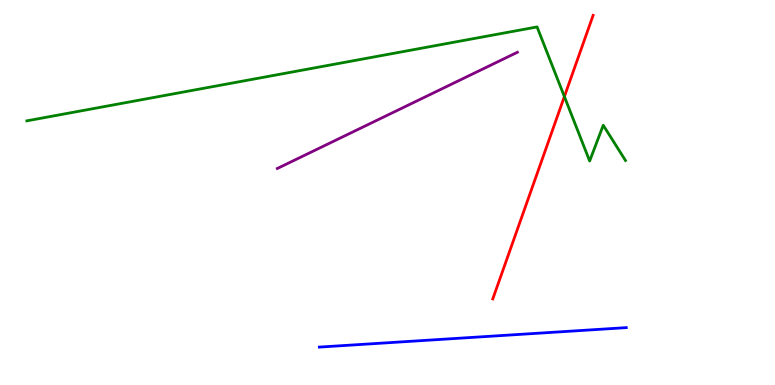[{'lines': ['blue', 'red'], 'intersections': []}, {'lines': ['green', 'red'], 'intersections': [{'x': 7.28, 'y': 7.49}]}, {'lines': ['purple', 'red'], 'intersections': []}, {'lines': ['blue', 'green'], 'intersections': []}, {'lines': ['blue', 'purple'], 'intersections': []}, {'lines': ['green', 'purple'], 'intersections': []}]